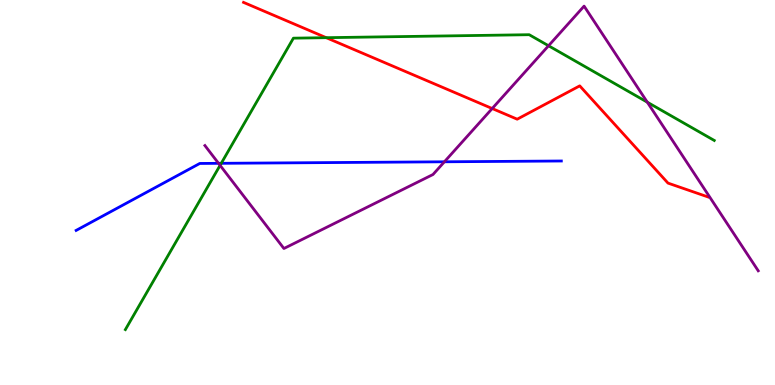[{'lines': ['blue', 'red'], 'intersections': []}, {'lines': ['green', 'red'], 'intersections': [{'x': 4.21, 'y': 9.02}]}, {'lines': ['purple', 'red'], 'intersections': [{'x': 6.35, 'y': 7.18}]}, {'lines': ['blue', 'green'], 'intersections': [{'x': 2.85, 'y': 5.76}]}, {'lines': ['blue', 'purple'], 'intersections': [{'x': 2.82, 'y': 5.76}, {'x': 5.73, 'y': 5.8}]}, {'lines': ['green', 'purple'], 'intersections': [{'x': 2.84, 'y': 5.71}, {'x': 7.08, 'y': 8.81}, {'x': 8.35, 'y': 7.35}]}]